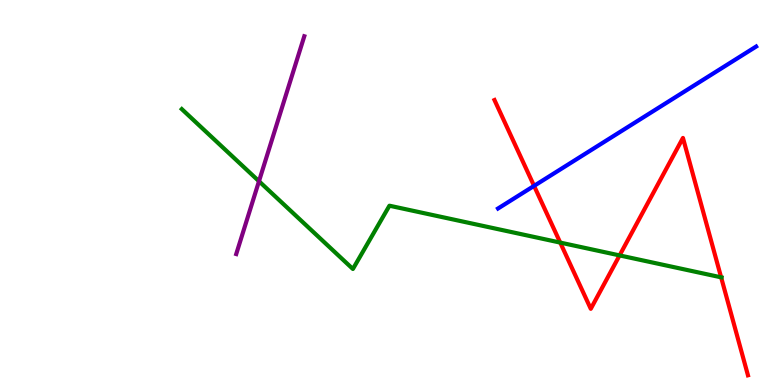[{'lines': ['blue', 'red'], 'intersections': [{'x': 6.89, 'y': 5.17}]}, {'lines': ['green', 'red'], 'intersections': [{'x': 7.23, 'y': 3.7}, {'x': 7.99, 'y': 3.37}, {'x': 9.3, 'y': 2.8}]}, {'lines': ['purple', 'red'], 'intersections': []}, {'lines': ['blue', 'green'], 'intersections': []}, {'lines': ['blue', 'purple'], 'intersections': []}, {'lines': ['green', 'purple'], 'intersections': [{'x': 3.34, 'y': 5.29}]}]